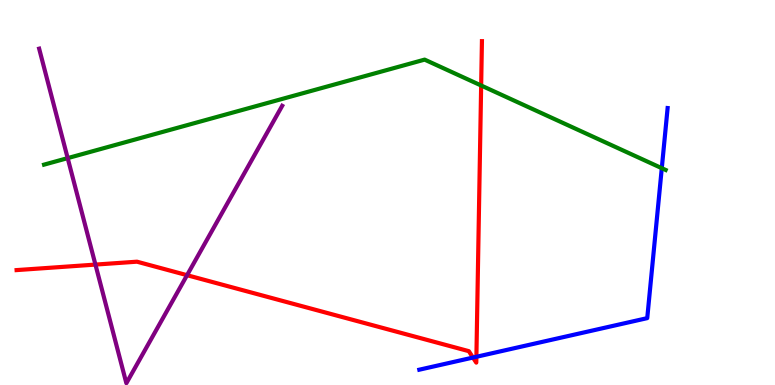[{'lines': ['blue', 'red'], 'intersections': [{'x': 6.1, 'y': 0.713}, {'x': 6.15, 'y': 0.733}]}, {'lines': ['green', 'red'], 'intersections': [{'x': 6.21, 'y': 7.78}]}, {'lines': ['purple', 'red'], 'intersections': [{'x': 1.23, 'y': 3.13}, {'x': 2.41, 'y': 2.85}]}, {'lines': ['blue', 'green'], 'intersections': [{'x': 8.54, 'y': 5.63}]}, {'lines': ['blue', 'purple'], 'intersections': []}, {'lines': ['green', 'purple'], 'intersections': [{'x': 0.873, 'y': 5.89}]}]